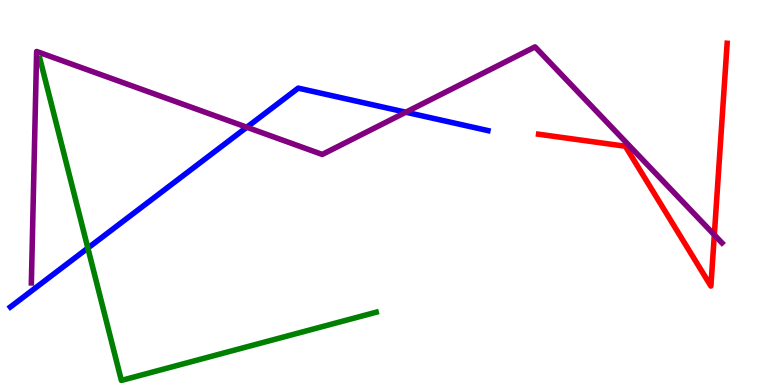[{'lines': ['blue', 'red'], 'intersections': []}, {'lines': ['green', 'red'], 'intersections': []}, {'lines': ['purple', 'red'], 'intersections': [{'x': 9.22, 'y': 3.9}]}, {'lines': ['blue', 'green'], 'intersections': [{'x': 1.13, 'y': 3.56}]}, {'lines': ['blue', 'purple'], 'intersections': [{'x': 3.18, 'y': 6.7}, {'x': 5.24, 'y': 7.09}]}, {'lines': ['green', 'purple'], 'intersections': []}]